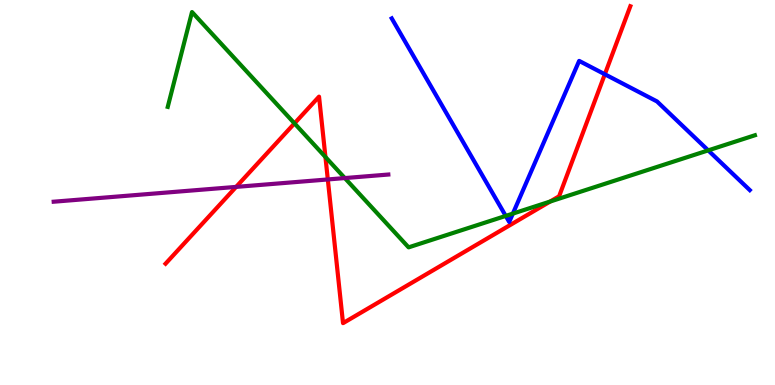[{'lines': ['blue', 'red'], 'intersections': [{'x': 7.8, 'y': 8.07}]}, {'lines': ['green', 'red'], 'intersections': [{'x': 3.8, 'y': 6.8}, {'x': 4.2, 'y': 5.92}, {'x': 7.1, 'y': 4.77}]}, {'lines': ['purple', 'red'], 'intersections': [{'x': 3.05, 'y': 5.15}, {'x': 4.23, 'y': 5.34}]}, {'lines': ['blue', 'green'], 'intersections': [{'x': 6.53, 'y': 4.39}, {'x': 6.62, 'y': 4.45}, {'x': 9.14, 'y': 6.09}]}, {'lines': ['blue', 'purple'], 'intersections': []}, {'lines': ['green', 'purple'], 'intersections': [{'x': 4.45, 'y': 5.37}]}]